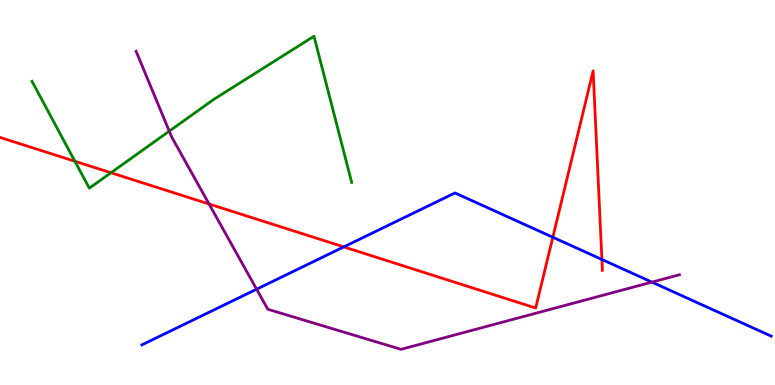[{'lines': ['blue', 'red'], 'intersections': [{'x': 4.44, 'y': 3.59}, {'x': 7.13, 'y': 3.84}, {'x': 7.77, 'y': 3.26}]}, {'lines': ['green', 'red'], 'intersections': [{'x': 0.966, 'y': 5.81}, {'x': 1.43, 'y': 5.51}]}, {'lines': ['purple', 'red'], 'intersections': [{'x': 2.7, 'y': 4.7}]}, {'lines': ['blue', 'green'], 'intersections': []}, {'lines': ['blue', 'purple'], 'intersections': [{'x': 3.31, 'y': 2.49}, {'x': 8.41, 'y': 2.67}]}, {'lines': ['green', 'purple'], 'intersections': [{'x': 2.18, 'y': 6.59}]}]